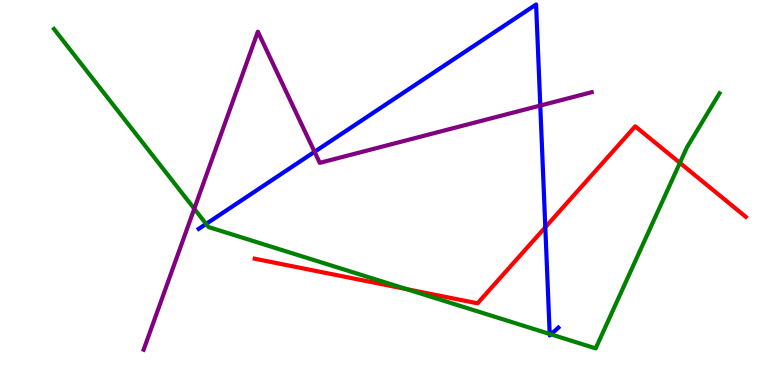[{'lines': ['blue', 'red'], 'intersections': [{'x': 7.04, 'y': 4.1}]}, {'lines': ['green', 'red'], 'intersections': [{'x': 5.25, 'y': 2.49}, {'x': 8.77, 'y': 5.77}]}, {'lines': ['purple', 'red'], 'intersections': []}, {'lines': ['blue', 'green'], 'intersections': [{'x': 2.66, 'y': 4.18}, {'x': 7.09, 'y': 1.33}, {'x': 7.11, 'y': 1.32}]}, {'lines': ['blue', 'purple'], 'intersections': [{'x': 4.06, 'y': 6.06}, {'x': 6.97, 'y': 7.26}]}, {'lines': ['green', 'purple'], 'intersections': [{'x': 2.51, 'y': 4.58}]}]